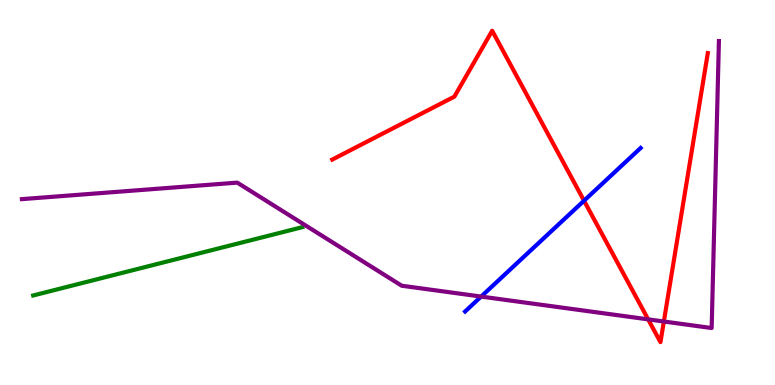[{'lines': ['blue', 'red'], 'intersections': [{'x': 7.54, 'y': 4.79}]}, {'lines': ['green', 'red'], 'intersections': []}, {'lines': ['purple', 'red'], 'intersections': [{'x': 8.36, 'y': 1.7}, {'x': 8.57, 'y': 1.65}]}, {'lines': ['blue', 'green'], 'intersections': []}, {'lines': ['blue', 'purple'], 'intersections': [{'x': 6.21, 'y': 2.3}]}, {'lines': ['green', 'purple'], 'intersections': []}]